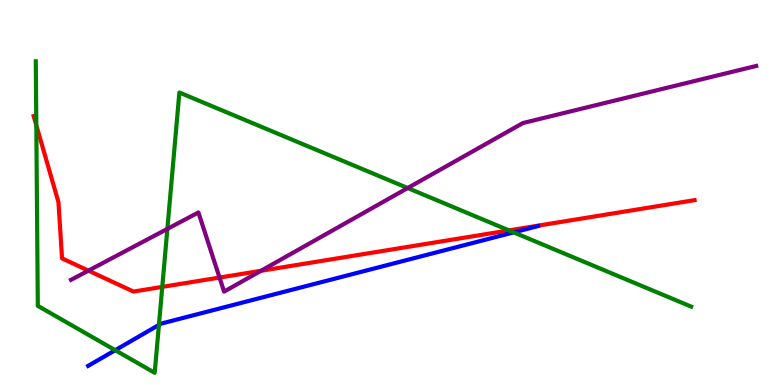[{'lines': ['blue', 'red'], 'intersections': []}, {'lines': ['green', 'red'], 'intersections': [{'x': 0.469, 'y': 6.75}, {'x': 2.09, 'y': 2.55}, {'x': 6.57, 'y': 4.02}]}, {'lines': ['purple', 'red'], 'intersections': [{'x': 1.14, 'y': 2.97}, {'x': 2.83, 'y': 2.79}, {'x': 3.37, 'y': 2.97}]}, {'lines': ['blue', 'green'], 'intersections': [{'x': 1.49, 'y': 0.904}, {'x': 2.05, 'y': 1.56}, {'x': 6.63, 'y': 3.96}]}, {'lines': ['blue', 'purple'], 'intersections': []}, {'lines': ['green', 'purple'], 'intersections': [{'x': 2.16, 'y': 4.05}, {'x': 5.26, 'y': 5.12}]}]